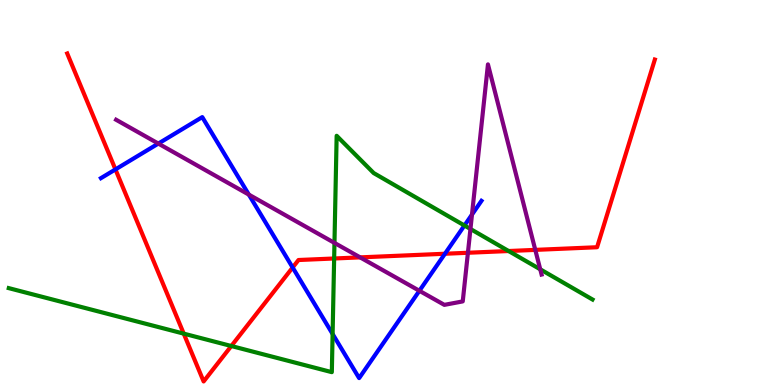[{'lines': ['blue', 'red'], 'intersections': [{'x': 1.49, 'y': 5.6}, {'x': 3.78, 'y': 3.05}, {'x': 5.74, 'y': 3.41}]}, {'lines': ['green', 'red'], 'intersections': [{'x': 2.37, 'y': 1.33}, {'x': 2.98, 'y': 1.01}, {'x': 4.31, 'y': 3.29}, {'x': 6.56, 'y': 3.48}]}, {'lines': ['purple', 'red'], 'intersections': [{'x': 4.65, 'y': 3.31}, {'x': 6.04, 'y': 3.43}, {'x': 6.91, 'y': 3.51}]}, {'lines': ['blue', 'green'], 'intersections': [{'x': 4.29, 'y': 1.33}, {'x': 5.99, 'y': 4.14}]}, {'lines': ['blue', 'purple'], 'intersections': [{'x': 2.04, 'y': 6.27}, {'x': 3.21, 'y': 4.95}, {'x': 5.41, 'y': 2.45}, {'x': 6.09, 'y': 4.43}]}, {'lines': ['green', 'purple'], 'intersections': [{'x': 4.32, 'y': 3.69}, {'x': 6.07, 'y': 4.05}, {'x': 6.97, 'y': 3.01}]}]